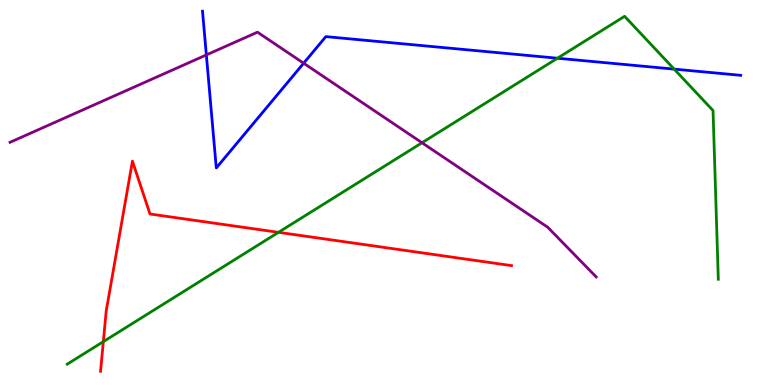[{'lines': ['blue', 'red'], 'intersections': []}, {'lines': ['green', 'red'], 'intersections': [{'x': 1.33, 'y': 1.13}, {'x': 3.59, 'y': 3.97}]}, {'lines': ['purple', 'red'], 'intersections': []}, {'lines': ['blue', 'green'], 'intersections': [{'x': 7.19, 'y': 8.49}, {'x': 8.7, 'y': 8.2}]}, {'lines': ['blue', 'purple'], 'intersections': [{'x': 2.66, 'y': 8.57}, {'x': 3.92, 'y': 8.36}]}, {'lines': ['green', 'purple'], 'intersections': [{'x': 5.45, 'y': 6.29}]}]